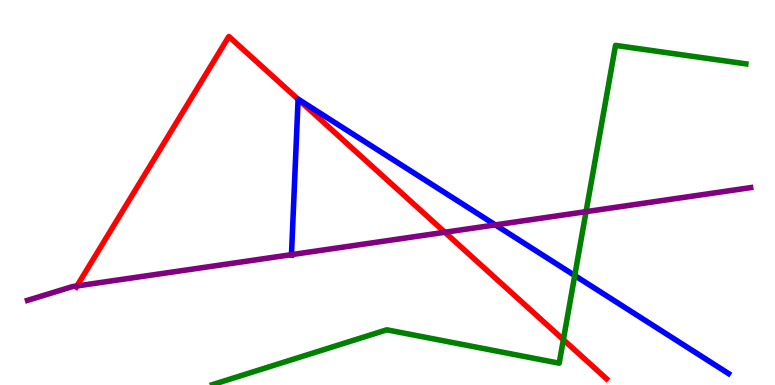[{'lines': ['blue', 'red'], 'intersections': [{'x': 3.85, 'y': 7.42}]}, {'lines': ['green', 'red'], 'intersections': [{'x': 7.27, 'y': 1.18}]}, {'lines': ['purple', 'red'], 'intersections': [{'x': 0.993, 'y': 2.57}, {'x': 5.74, 'y': 3.97}]}, {'lines': ['blue', 'green'], 'intersections': [{'x': 7.42, 'y': 2.84}]}, {'lines': ['blue', 'purple'], 'intersections': [{'x': 3.76, 'y': 3.39}, {'x': 6.39, 'y': 4.16}]}, {'lines': ['green', 'purple'], 'intersections': [{'x': 7.56, 'y': 4.5}]}]